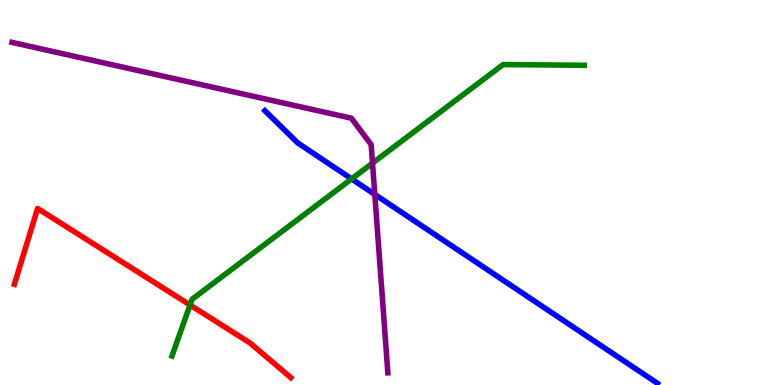[{'lines': ['blue', 'red'], 'intersections': []}, {'lines': ['green', 'red'], 'intersections': [{'x': 2.45, 'y': 2.08}]}, {'lines': ['purple', 'red'], 'intersections': []}, {'lines': ['blue', 'green'], 'intersections': [{'x': 4.54, 'y': 5.35}]}, {'lines': ['blue', 'purple'], 'intersections': [{'x': 4.84, 'y': 4.95}]}, {'lines': ['green', 'purple'], 'intersections': [{'x': 4.81, 'y': 5.76}]}]